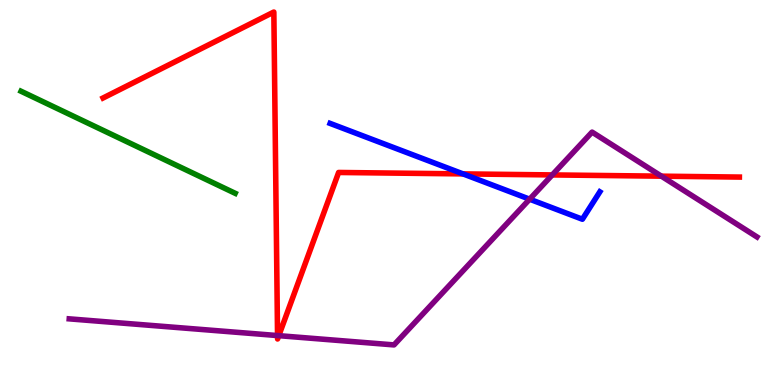[{'lines': ['blue', 'red'], 'intersections': [{'x': 5.97, 'y': 5.48}]}, {'lines': ['green', 'red'], 'intersections': []}, {'lines': ['purple', 'red'], 'intersections': [{'x': 3.58, 'y': 1.28}, {'x': 3.6, 'y': 1.28}, {'x': 7.13, 'y': 5.46}, {'x': 8.53, 'y': 5.42}]}, {'lines': ['blue', 'green'], 'intersections': []}, {'lines': ['blue', 'purple'], 'intersections': [{'x': 6.83, 'y': 4.83}]}, {'lines': ['green', 'purple'], 'intersections': []}]